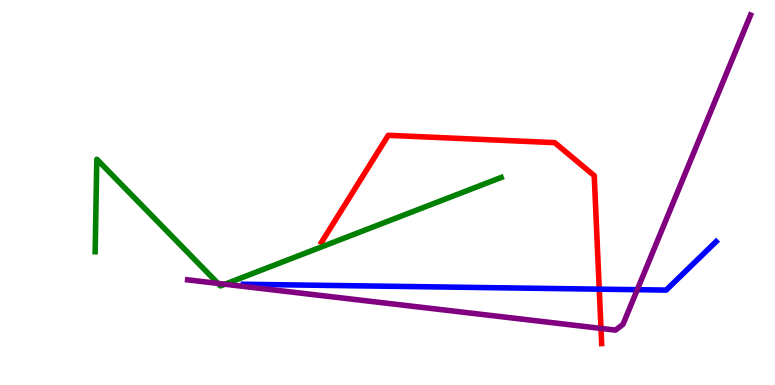[{'lines': ['blue', 'red'], 'intersections': [{'x': 7.73, 'y': 2.49}]}, {'lines': ['green', 'red'], 'intersections': []}, {'lines': ['purple', 'red'], 'intersections': [{'x': 7.75, 'y': 1.47}]}, {'lines': ['blue', 'green'], 'intersections': []}, {'lines': ['blue', 'purple'], 'intersections': [{'x': 8.22, 'y': 2.48}]}, {'lines': ['green', 'purple'], 'intersections': [{'x': 2.81, 'y': 2.64}, {'x': 2.9, 'y': 2.62}]}]